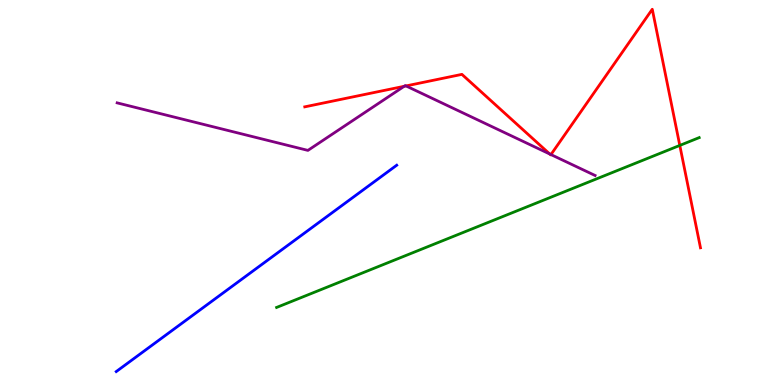[{'lines': ['blue', 'red'], 'intersections': []}, {'lines': ['green', 'red'], 'intersections': [{'x': 8.77, 'y': 6.22}]}, {'lines': ['purple', 'red'], 'intersections': [{'x': 5.22, 'y': 7.76}, {'x': 5.24, 'y': 7.77}, {'x': 7.09, 'y': 6.0}, {'x': 7.11, 'y': 5.99}]}, {'lines': ['blue', 'green'], 'intersections': []}, {'lines': ['blue', 'purple'], 'intersections': []}, {'lines': ['green', 'purple'], 'intersections': []}]